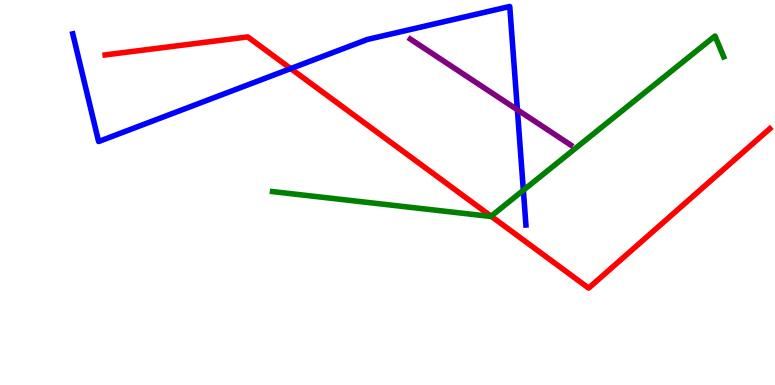[{'lines': ['blue', 'red'], 'intersections': [{'x': 3.75, 'y': 8.22}]}, {'lines': ['green', 'red'], 'intersections': [{'x': 6.34, 'y': 4.38}]}, {'lines': ['purple', 'red'], 'intersections': []}, {'lines': ['blue', 'green'], 'intersections': [{'x': 6.75, 'y': 5.06}]}, {'lines': ['blue', 'purple'], 'intersections': [{'x': 6.68, 'y': 7.15}]}, {'lines': ['green', 'purple'], 'intersections': []}]